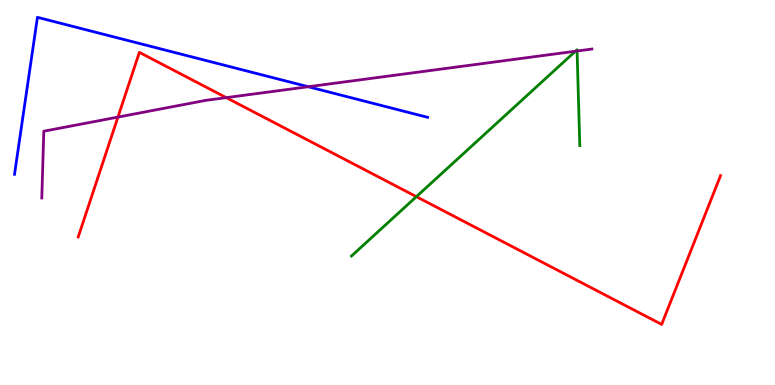[{'lines': ['blue', 'red'], 'intersections': []}, {'lines': ['green', 'red'], 'intersections': [{'x': 5.37, 'y': 4.89}]}, {'lines': ['purple', 'red'], 'intersections': [{'x': 1.52, 'y': 6.96}, {'x': 2.92, 'y': 7.46}]}, {'lines': ['blue', 'green'], 'intersections': []}, {'lines': ['blue', 'purple'], 'intersections': [{'x': 3.98, 'y': 7.75}]}, {'lines': ['green', 'purple'], 'intersections': [{'x': 7.42, 'y': 8.67}, {'x': 7.45, 'y': 8.68}]}]